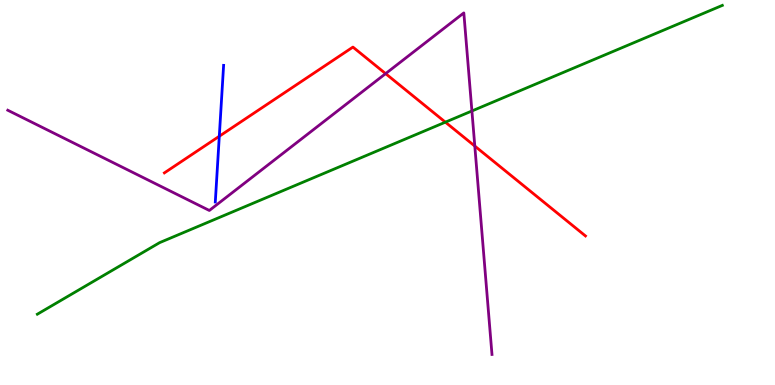[{'lines': ['blue', 'red'], 'intersections': [{'x': 2.83, 'y': 6.46}]}, {'lines': ['green', 'red'], 'intersections': [{'x': 5.75, 'y': 6.83}]}, {'lines': ['purple', 'red'], 'intersections': [{'x': 4.98, 'y': 8.09}, {'x': 6.13, 'y': 6.21}]}, {'lines': ['blue', 'green'], 'intersections': []}, {'lines': ['blue', 'purple'], 'intersections': []}, {'lines': ['green', 'purple'], 'intersections': [{'x': 6.09, 'y': 7.12}]}]